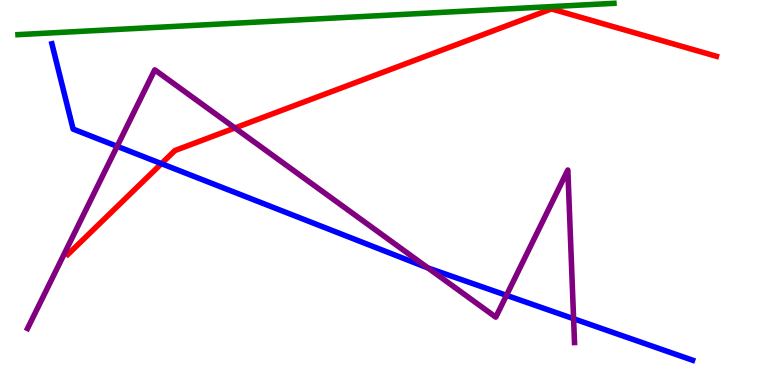[{'lines': ['blue', 'red'], 'intersections': [{'x': 2.08, 'y': 5.75}]}, {'lines': ['green', 'red'], 'intersections': []}, {'lines': ['purple', 'red'], 'intersections': [{'x': 3.03, 'y': 6.68}]}, {'lines': ['blue', 'green'], 'intersections': []}, {'lines': ['blue', 'purple'], 'intersections': [{'x': 1.51, 'y': 6.2}, {'x': 5.52, 'y': 3.04}, {'x': 6.54, 'y': 2.33}, {'x': 7.4, 'y': 1.72}]}, {'lines': ['green', 'purple'], 'intersections': []}]